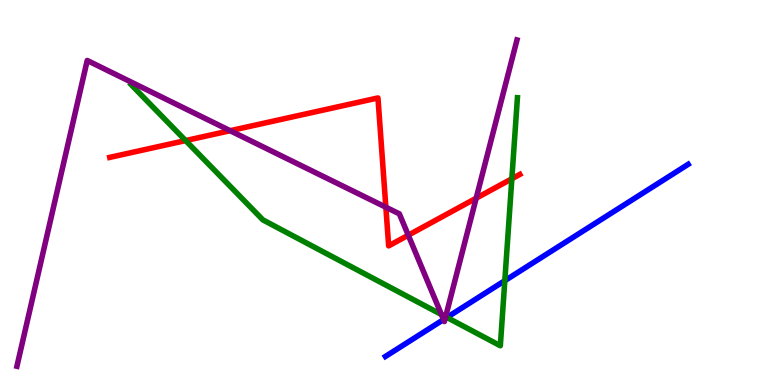[{'lines': ['blue', 'red'], 'intersections': []}, {'lines': ['green', 'red'], 'intersections': [{'x': 2.4, 'y': 6.35}, {'x': 6.6, 'y': 5.36}]}, {'lines': ['purple', 'red'], 'intersections': [{'x': 2.97, 'y': 6.61}, {'x': 4.98, 'y': 4.62}, {'x': 5.27, 'y': 3.89}, {'x': 6.14, 'y': 4.85}]}, {'lines': ['blue', 'green'], 'intersections': [{'x': 5.77, 'y': 1.75}, {'x': 6.51, 'y': 2.71}]}, {'lines': ['blue', 'purple'], 'intersections': [{'x': 5.72, 'y': 1.7}, {'x': 5.74, 'y': 1.73}]}, {'lines': ['green', 'purple'], 'intersections': [{'x': 5.7, 'y': 1.83}, {'x': 5.75, 'y': 1.77}]}]